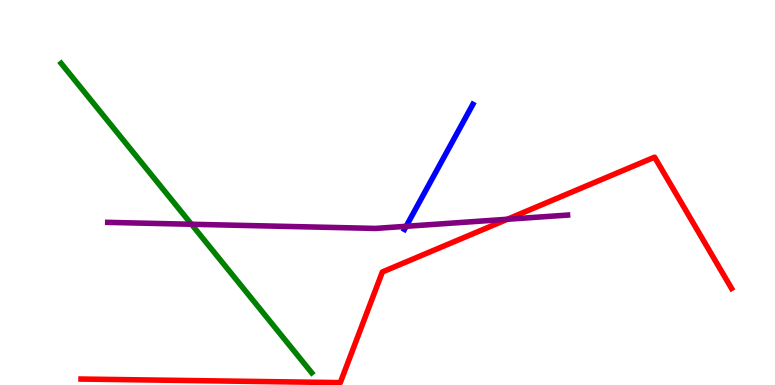[{'lines': ['blue', 'red'], 'intersections': []}, {'lines': ['green', 'red'], 'intersections': []}, {'lines': ['purple', 'red'], 'intersections': [{'x': 6.55, 'y': 4.3}]}, {'lines': ['blue', 'green'], 'intersections': []}, {'lines': ['blue', 'purple'], 'intersections': [{'x': 5.24, 'y': 4.12}]}, {'lines': ['green', 'purple'], 'intersections': [{'x': 2.47, 'y': 4.18}]}]